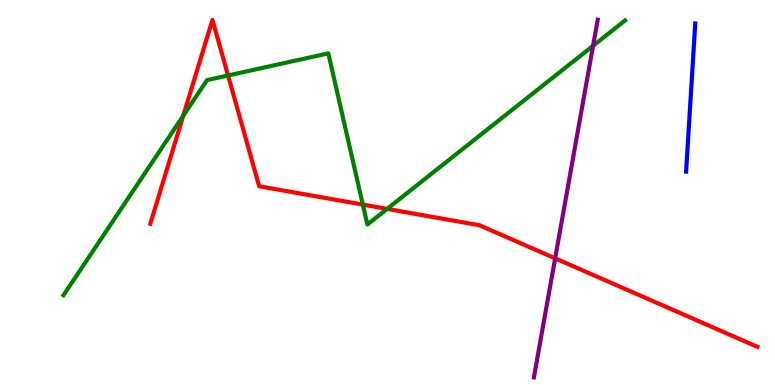[{'lines': ['blue', 'red'], 'intersections': []}, {'lines': ['green', 'red'], 'intersections': [{'x': 2.36, 'y': 6.99}, {'x': 2.94, 'y': 8.04}, {'x': 4.68, 'y': 4.69}, {'x': 4.99, 'y': 4.57}]}, {'lines': ['purple', 'red'], 'intersections': [{'x': 7.16, 'y': 3.29}]}, {'lines': ['blue', 'green'], 'intersections': []}, {'lines': ['blue', 'purple'], 'intersections': []}, {'lines': ['green', 'purple'], 'intersections': [{'x': 7.65, 'y': 8.81}]}]